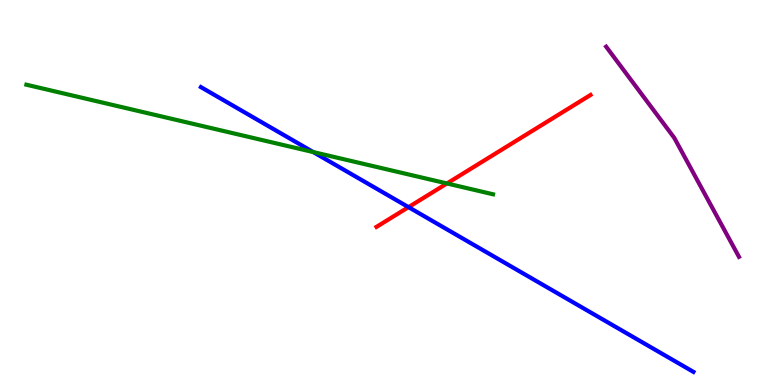[{'lines': ['blue', 'red'], 'intersections': [{'x': 5.27, 'y': 4.62}]}, {'lines': ['green', 'red'], 'intersections': [{'x': 5.77, 'y': 5.23}]}, {'lines': ['purple', 'red'], 'intersections': []}, {'lines': ['blue', 'green'], 'intersections': [{'x': 4.04, 'y': 6.05}]}, {'lines': ['blue', 'purple'], 'intersections': []}, {'lines': ['green', 'purple'], 'intersections': []}]